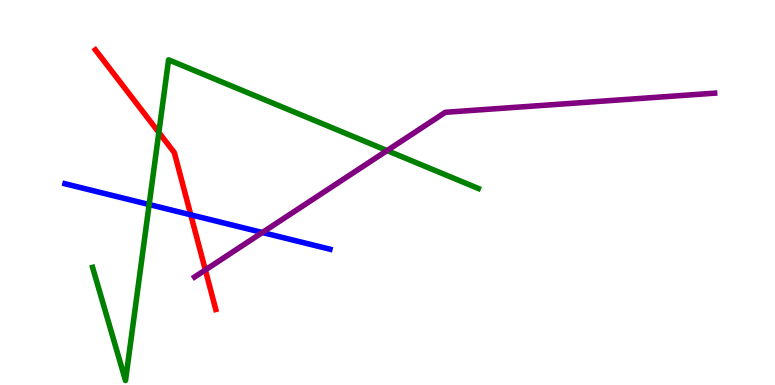[{'lines': ['blue', 'red'], 'intersections': [{'x': 2.46, 'y': 4.42}]}, {'lines': ['green', 'red'], 'intersections': [{'x': 2.05, 'y': 6.56}]}, {'lines': ['purple', 'red'], 'intersections': [{'x': 2.65, 'y': 2.99}]}, {'lines': ['blue', 'green'], 'intersections': [{'x': 1.92, 'y': 4.69}]}, {'lines': ['blue', 'purple'], 'intersections': [{'x': 3.39, 'y': 3.96}]}, {'lines': ['green', 'purple'], 'intersections': [{'x': 4.99, 'y': 6.09}]}]